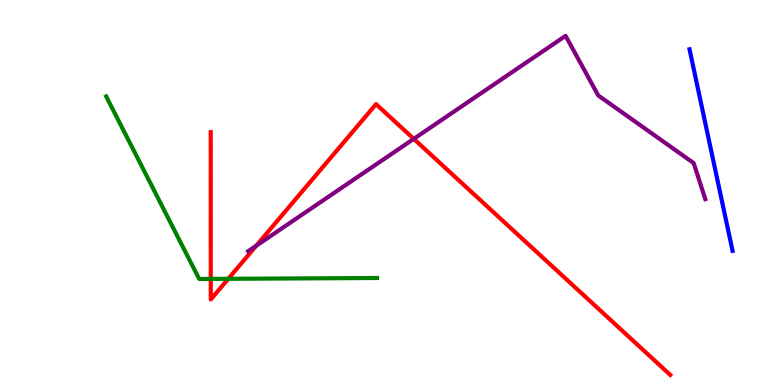[{'lines': ['blue', 'red'], 'intersections': []}, {'lines': ['green', 'red'], 'intersections': [{'x': 2.72, 'y': 2.76}, {'x': 2.95, 'y': 2.76}]}, {'lines': ['purple', 'red'], 'intersections': [{'x': 3.31, 'y': 3.62}, {'x': 5.34, 'y': 6.39}]}, {'lines': ['blue', 'green'], 'intersections': []}, {'lines': ['blue', 'purple'], 'intersections': []}, {'lines': ['green', 'purple'], 'intersections': []}]